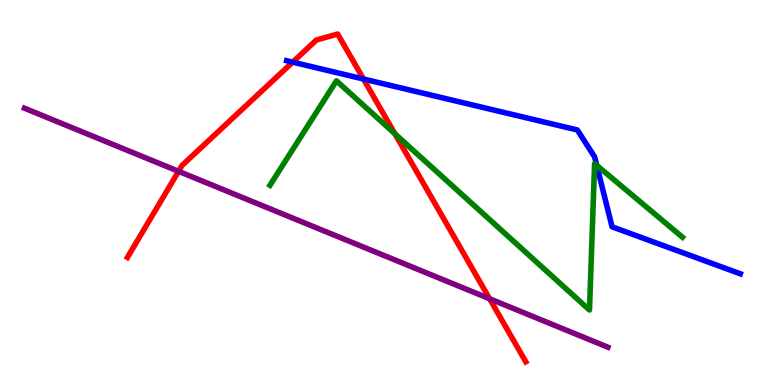[{'lines': ['blue', 'red'], 'intersections': [{'x': 3.78, 'y': 8.39}, {'x': 4.69, 'y': 7.95}]}, {'lines': ['green', 'red'], 'intersections': [{'x': 5.1, 'y': 6.52}]}, {'lines': ['purple', 'red'], 'intersections': [{'x': 2.3, 'y': 5.55}, {'x': 6.32, 'y': 2.24}]}, {'lines': ['blue', 'green'], 'intersections': [{'x': 7.7, 'y': 5.7}]}, {'lines': ['blue', 'purple'], 'intersections': []}, {'lines': ['green', 'purple'], 'intersections': []}]